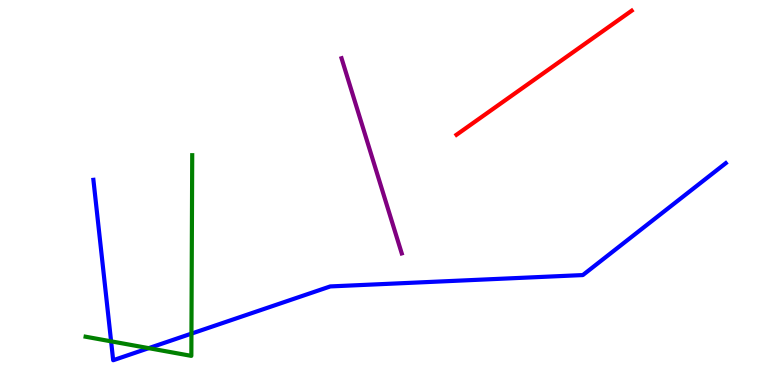[{'lines': ['blue', 'red'], 'intersections': []}, {'lines': ['green', 'red'], 'intersections': []}, {'lines': ['purple', 'red'], 'intersections': []}, {'lines': ['blue', 'green'], 'intersections': [{'x': 1.43, 'y': 1.13}, {'x': 1.92, 'y': 0.957}, {'x': 2.47, 'y': 1.33}]}, {'lines': ['blue', 'purple'], 'intersections': []}, {'lines': ['green', 'purple'], 'intersections': []}]